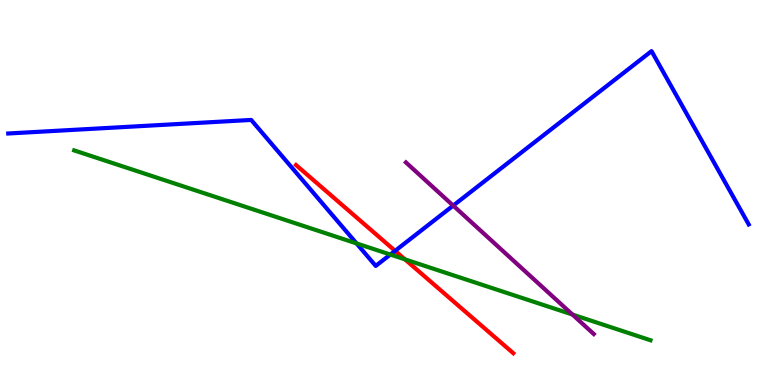[{'lines': ['blue', 'red'], 'intersections': [{'x': 5.1, 'y': 3.48}]}, {'lines': ['green', 'red'], 'intersections': [{'x': 5.23, 'y': 3.26}]}, {'lines': ['purple', 'red'], 'intersections': []}, {'lines': ['blue', 'green'], 'intersections': [{'x': 4.6, 'y': 3.68}, {'x': 5.04, 'y': 3.39}]}, {'lines': ['blue', 'purple'], 'intersections': [{'x': 5.85, 'y': 4.66}]}, {'lines': ['green', 'purple'], 'intersections': [{'x': 7.39, 'y': 1.83}]}]